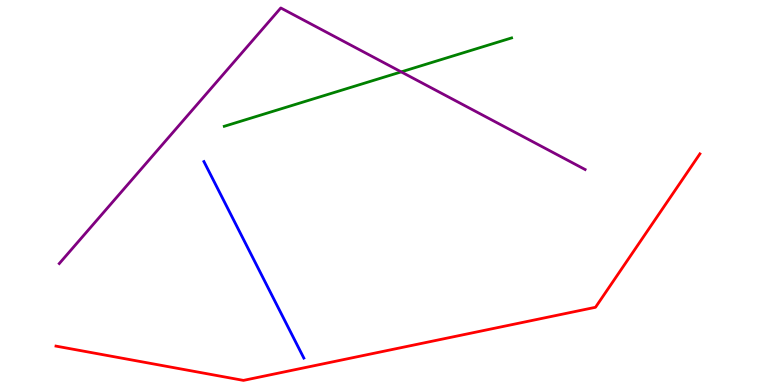[{'lines': ['blue', 'red'], 'intersections': []}, {'lines': ['green', 'red'], 'intersections': []}, {'lines': ['purple', 'red'], 'intersections': []}, {'lines': ['blue', 'green'], 'intersections': []}, {'lines': ['blue', 'purple'], 'intersections': []}, {'lines': ['green', 'purple'], 'intersections': [{'x': 5.18, 'y': 8.13}]}]